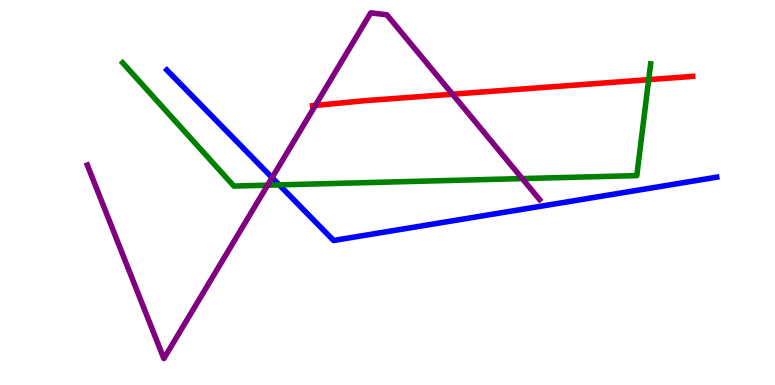[{'lines': ['blue', 'red'], 'intersections': []}, {'lines': ['green', 'red'], 'intersections': [{'x': 8.37, 'y': 7.93}]}, {'lines': ['purple', 'red'], 'intersections': [{'x': 4.07, 'y': 7.26}, {'x': 5.84, 'y': 7.55}]}, {'lines': ['blue', 'green'], 'intersections': [{'x': 3.6, 'y': 5.2}]}, {'lines': ['blue', 'purple'], 'intersections': [{'x': 3.51, 'y': 5.39}]}, {'lines': ['green', 'purple'], 'intersections': [{'x': 3.45, 'y': 5.19}, {'x': 6.74, 'y': 5.36}]}]